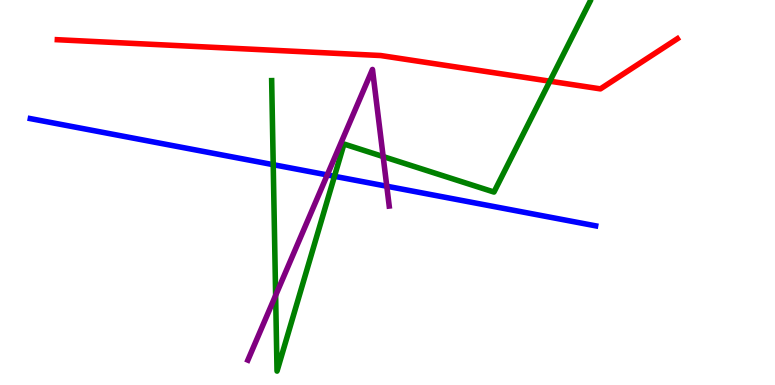[{'lines': ['blue', 'red'], 'intersections': []}, {'lines': ['green', 'red'], 'intersections': [{'x': 7.09, 'y': 7.89}]}, {'lines': ['purple', 'red'], 'intersections': []}, {'lines': ['blue', 'green'], 'intersections': [{'x': 3.53, 'y': 5.72}, {'x': 4.32, 'y': 5.42}]}, {'lines': ['blue', 'purple'], 'intersections': [{'x': 4.22, 'y': 5.46}, {'x': 4.99, 'y': 5.16}]}, {'lines': ['green', 'purple'], 'intersections': [{'x': 3.56, 'y': 2.33}, {'x': 4.94, 'y': 5.93}]}]